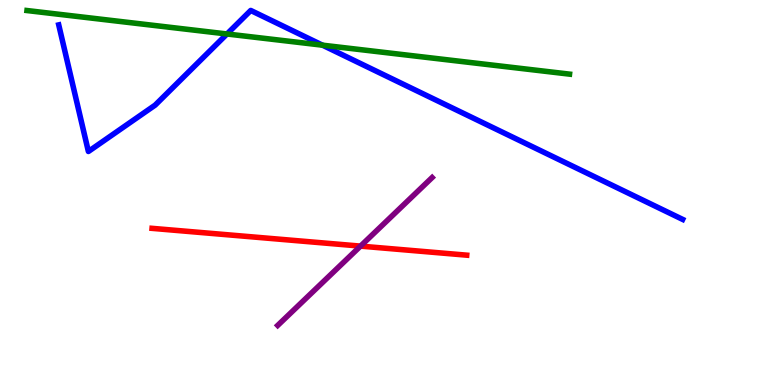[{'lines': ['blue', 'red'], 'intersections': []}, {'lines': ['green', 'red'], 'intersections': []}, {'lines': ['purple', 'red'], 'intersections': [{'x': 4.65, 'y': 3.61}]}, {'lines': ['blue', 'green'], 'intersections': [{'x': 2.93, 'y': 9.12}, {'x': 4.16, 'y': 8.83}]}, {'lines': ['blue', 'purple'], 'intersections': []}, {'lines': ['green', 'purple'], 'intersections': []}]